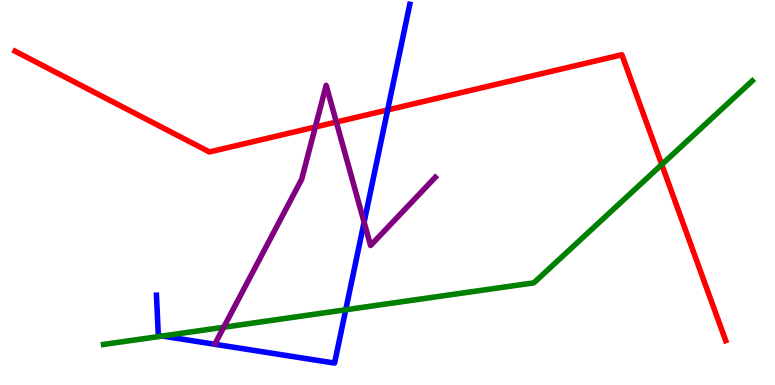[{'lines': ['blue', 'red'], 'intersections': [{'x': 5.0, 'y': 7.14}]}, {'lines': ['green', 'red'], 'intersections': [{'x': 8.54, 'y': 5.73}]}, {'lines': ['purple', 'red'], 'intersections': [{'x': 4.07, 'y': 6.7}, {'x': 4.34, 'y': 6.83}]}, {'lines': ['blue', 'green'], 'intersections': [{'x': 2.09, 'y': 1.27}, {'x': 4.46, 'y': 1.95}]}, {'lines': ['blue', 'purple'], 'intersections': [{'x': 4.7, 'y': 4.23}]}, {'lines': ['green', 'purple'], 'intersections': [{'x': 2.89, 'y': 1.5}]}]